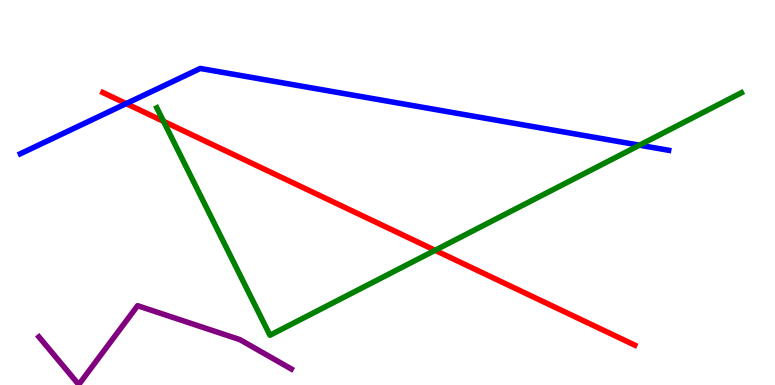[{'lines': ['blue', 'red'], 'intersections': [{'x': 1.63, 'y': 7.31}]}, {'lines': ['green', 'red'], 'intersections': [{'x': 2.11, 'y': 6.85}, {'x': 5.61, 'y': 3.5}]}, {'lines': ['purple', 'red'], 'intersections': []}, {'lines': ['blue', 'green'], 'intersections': [{'x': 8.25, 'y': 6.23}]}, {'lines': ['blue', 'purple'], 'intersections': []}, {'lines': ['green', 'purple'], 'intersections': []}]